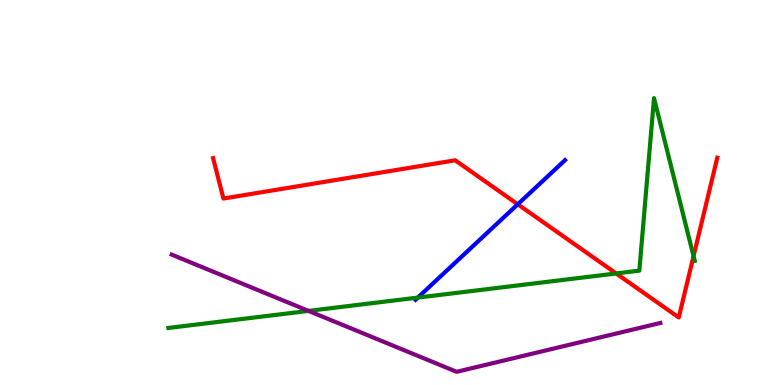[{'lines': ['blue', 'red'], 'intersections': [{'x': 6.68, 'y': 4.69}]}, {'lines': ['green', 'red'], 'intersections': [{'x': 7.95, 'y': 2.9}, {'x': 8.95, 'y': 3.35}]}, {'lines': ['purple', 'red'], 'intersections': []}, {'lines': ['blue', 'green'], 'intersections': [{'x': 5.39, 'y': 2.27}]}, {'lines': ['blue', 'purple'], 'intersections': []}, {'lines': ['green', 'purple'], 'intersections': [{'x': 3.98, 'y': 1.92}]}]